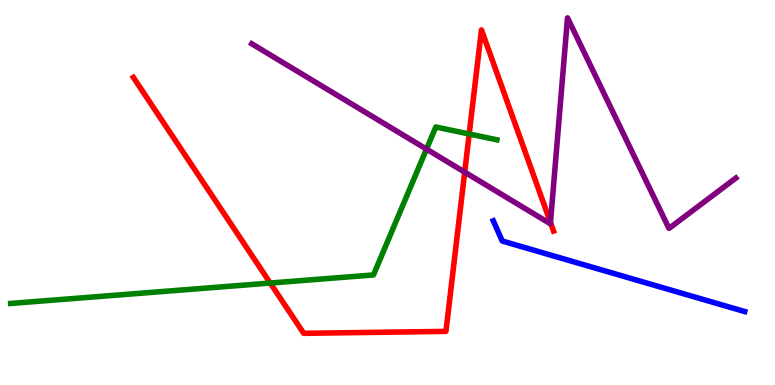[{'lines': ['blue', 'red'], 'intersections': []}, {'lines': ['green', 'red'], 'intersections': [{'x': 3.49, 'y': 2.65}, {'x': 6.05, 'y': 6.52}]}, {'lines': ['purple', 'red'], 'intersections': [{'x': 6.0, 'y': 5.53}, {'x': 7.1, 'y': 4.22}]}, {'lines': ['blue', 'green'], 'intersections': []}, {'lines': ['blue', 'purple'], 'intersections': []}, {'lines': ['green', 'purple'], 'intersections': [{'x': 5.5, 'y': 6.13}]}]